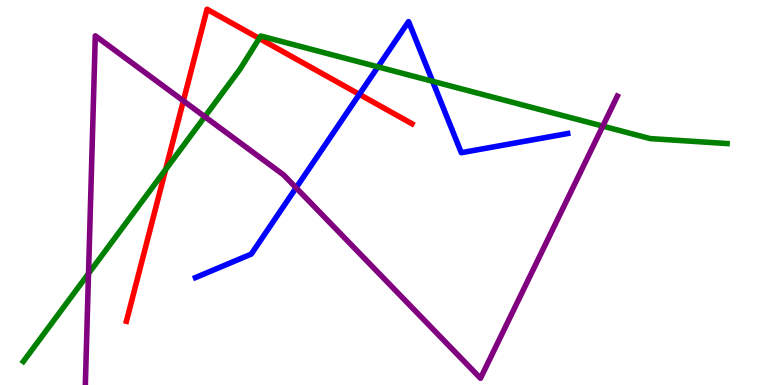[{'lines': ['blue', 'red'], 'intersections': [{'x': 4.64, 'y': 7.55}]}, {'lines': ['green', 'red'], 'intersections': [{'x': 2.14, 'y': 5.6}, {'x': 3.35, 'y': 9.0}]}, {'lines': ['purple', 'red'], 'intersections': [{'x': 2.37, 'y': 7.38}]}, {'lines': ['blue', 'green'], 'intersections': [{'x': 4.88, 'y': 8.26}, {'x': 5.58, 'y': 7.89}]}, {'lines': ['blue', 'purple'], 'intersections': [{'x': 3.82, 'y': 5.12}]}, {'lines': ['green', 'purple'], 'intersections': [{'x': 1.14, 'y': 2.89}, {'x': 2.64, 'y': 6.97}, {'x': 7.78, 'y': 6.72}]}]